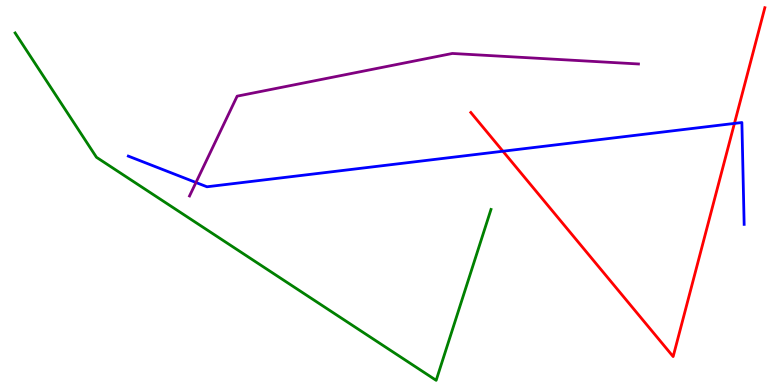[{'lines': ['blue', 'red'], 'intersections': [{'x': 6.49, 'y': 6.07}, {'x': 9.48, 'y': 6.79}]}, {'lines': ['green', 'red'], 'intersections': []}, {'lines': ['purple', 'red'], 'intersections': []}, {'lines': ['blue', 'green'], 'intersections': []}, {'lines': ['blue', 'purple'], 'intersections': [{'x': 2.53, 'y': 5.26}]}, {'lines': ['green', 'purple'], 'intersections': []}]